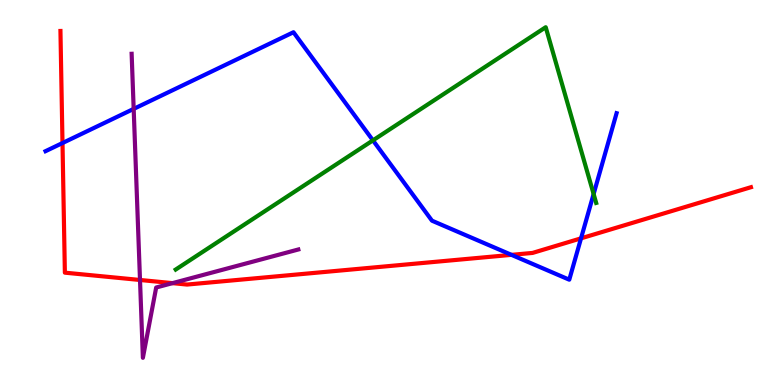[{'lines': ['blue', 'red'], 'intersections': [{'x': 0.806, 'y': 6.28}, {'x': 6.6, 'y': 3.38}, {'x': 7.5, 'y': 3.81}]}, {'lines': ['green', 'red'], 'intersections': []}, {'lines': ['purple', 'red'], 'intersections': [{'x': 1.81, 'y': 2.73}, {'x': 2.23, 'y': 2.65}]}, {'lines': ['blue', 'green'], 'intersections': [{'x': 4.81, 'y': 6.35}, {'x': 7.66, 'y': 4.96}]}, {'lines': ['blue', 'purple'], 'intersections': [{'x': 1.72, 'y': 7.17}]}, {'lines': ['green', 'purple'], 'intersections': []}]